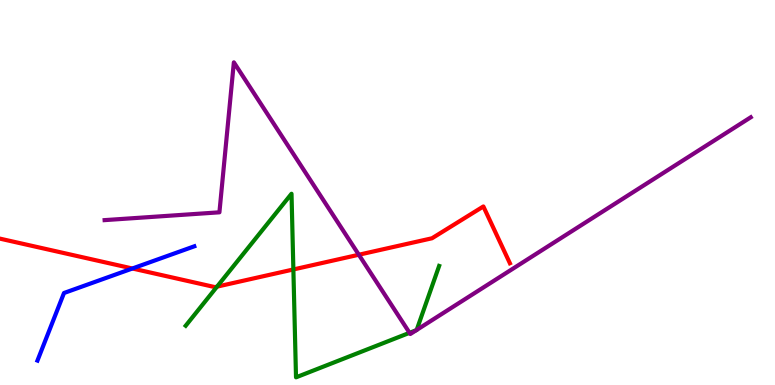[{'lines': ['blue', 'red'], 'intersections': [{'x': 1.71, 'y': 3.03}]}, {'lines': ['green', 'red'], 'intersections': [{'x': 2.8, 'y': 2.55}, {'x': 3.79, 'y': 3.0}]}, {'lines': ['purple', 'red'], 'intersections': [{'x': 4.63, 'y': 3.38}]}, {'lines': ['blue', 'green'], 'intersections': []}, {'lines': ['blue', 'purple'], 'intersections': []}, {'lines': ['green', 'purple'], 'intersections': [{'x': 5.28, 'y': 1.36}, {'x': 5.37, 'y': 1.42}, {'x': 5.38, 'y': 1.43}]}]